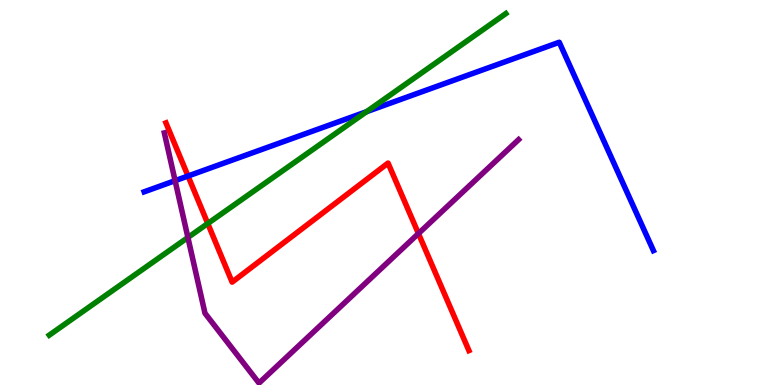[{'lines': ['blue', 'red'], 'intersections': [{'x': 2.43, 'y': 5.43}]}, {'lines': ['green', 'red'], 'intersections': [{'x': 2.68, 'y': 4.19}]}, {'lines': ['purple', 'red'], 'intersections': [{'x': 5.4, 'y': 3.93}]}, {'lines': ['blue', 'green'], 'intersections': [{'x': 4.73, 'y': 7.1}]}, {'lines': ['blue', 'purple'], 'intersections': [{'x': 2.26, 'y': 5.31}]}, {'lines': ['green', 'purple'], 'intersections': [{'x': 2.42, 'y': 3.83}]}]